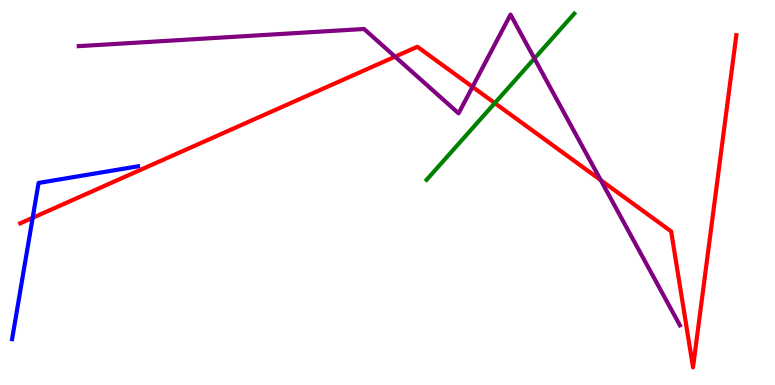[{'lines': ['blue', 'red'], 'intersections': [{'x': 0.421, 'y': 4.34}]}, {'lines': ['green', 'red'], 'intersections': [{'x': 6.38, 'y': 7.32}]}, {'lines': ['purple', 'red'], 'intersections': [{'x': 5.1, 'y': 8.53}, {'x': 6.1, 'y': 7.74}, {'x': 7.75, 'y': 5.32}]}, {'lines': ['blue', 'green'], 'intersections': []}, {'lines': ['blue', 'purple'], 'intersections': []}, {'lines': ['green', 'purple'], 'intersections': [{'x': 6.9, 'y': 8.48}]}]